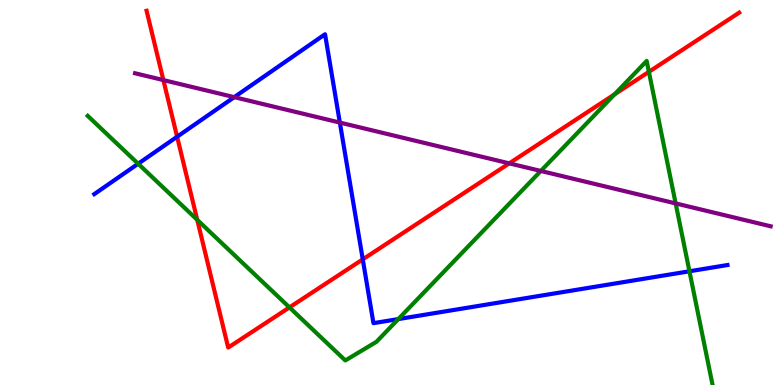[{'lines': ['blue', 'red'], 'intersections': [{'x': 2.29, 'y': 6.45}, {'x': 4.68, 'y': 3.26}]}, {'lines': ['green', 'red'], 'intersections': [{'x': 2.55, 'y': 4.29}, {'x': 3.73, 'y': 2.02}, {'x': 7.93, 'y': 7.55}, {'x': 8.37, 'y': 8.13}]}, {'lines': ['purple', 'red'], 'intersections': [{'x': 2.11, 'y': 7.92}, {'x': 6.57, 'y': 5.76}]}, {'lines': ['blue', 'green'], 'intersections': [{'x': 1.78, 'y': 5.75}, {'x': 5.14, 'y': 1.71}, {'x': 8.9, 'y': 2.95}]}, {'lines': ['blue', 'purple'], 'intersections': [{'x': 3.02, 'y': 7.48}, {'x': 4.39, 'y': 6.82}]}, {'lines': ['green', 'purple'], 'intersections': [{'x': 6.98, 'y': 5.56}, {'x': 8.72, 'y': 4.72}]}]